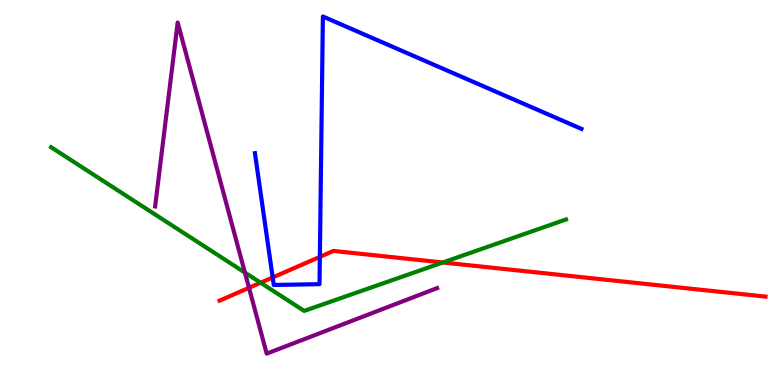[{'lines': ['blue', 'red'], 'intersections': [{'x': 3.52, 'y': 2.79}, {'x': 4.13, 'y': 3.33}]}, {'lines': ['green', 'red'], 'intersections': [{'x': 3.36, 'y': 2.66}, {'x': 5.71, 'y': 3.18}]}, {'lines': ['purple', 'red'], 'intersections': [{'x': 3.21, 'y': 2.52}]}, {'lines': ['blue', 'green'], 'intersections': []}, {'lines': ['blue', 'purple'], 'intersections': []}, {'lines': ['green', 'purple'], 'intersections': [{'x': 3.16, 'y': 2.92}]}]